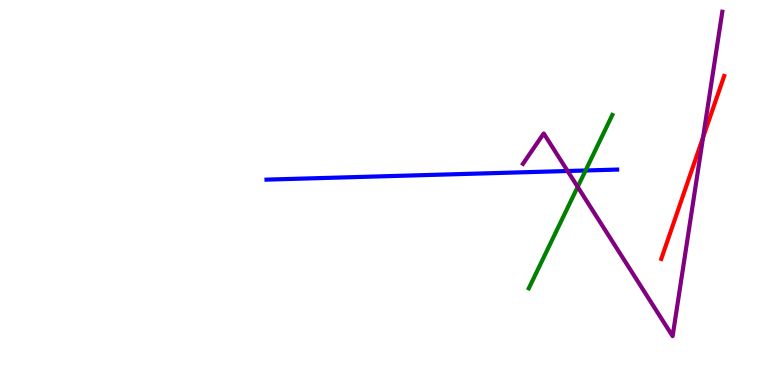[{'lines': ['blue', 'red'], 'intersections': []}, {'lines': ['green', 'red'], 'intersections': []}, {'lines': ['purple', 'red'], 'intersections': [{'x': 9.07, 'y': 6.43}]}, {'lines': ['blue', 'green'], 'intersections': [{'x': 7.56, 'y': 5.57}]}, {'lines': ['blue', 'purple'], 'intersections': [{'x': 7.32, 'y': 5.56}]}, {'lines': ['green', 'purple'], 'intersections': [{'x': 7.45, 'y': 5.15}]}]